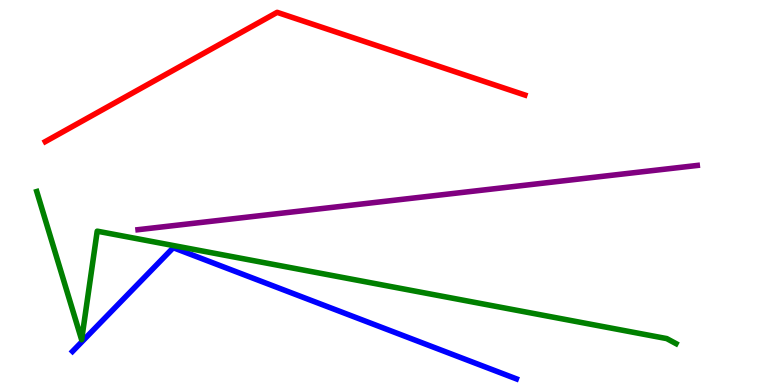[{'lines': ['blue', 'red'], 'intersections': []}, {'lines': ['green', 'red'], 'intersections': []}, {'lines': ['purple', 'red'], 'intersections': []}, {'lines': ['blue', 'green'], 'intersections': []}, {'lines': ['blue', 'purple'], 'intersections': []}, {'lines': ['green', 'purple'], 'intersections': []}]